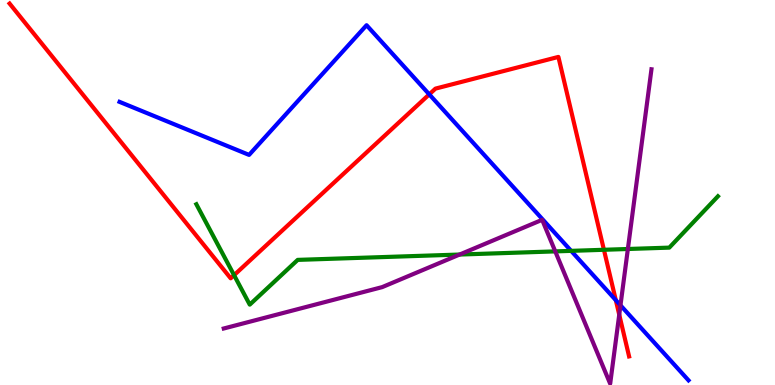[{'lines': ['blue', 'red'], 'intersections': [{'x': 5.54, 'y': 7.55}, {'x': 7.95, 'y': 2.2}]}, {'lines': ['green', 'red'], 'intersections': [{'x': 3.02, 'y': 2.85}, {'x': 7.79, 'y': 3.51}]}, {'lines': ['purple', 'red'], 'intersections': [{'x': 7.99, 'y': 1.83}]}, {'lines': ['blue', 'green'], 'intersections': [{'x': 7.37, 'y': 3.48}]}, {'lines': ['blue', 'purple'], 'intersections': [{'x': 8.01, 'y': 2.07}]}, {'lines': ['green', 'purple'], 'intersections': [{'x': 5.93, 'y': 3.39}, {'x': 7.16, 'y': 3.47}, {'x': 8.1, 'y': 3.53}]}]